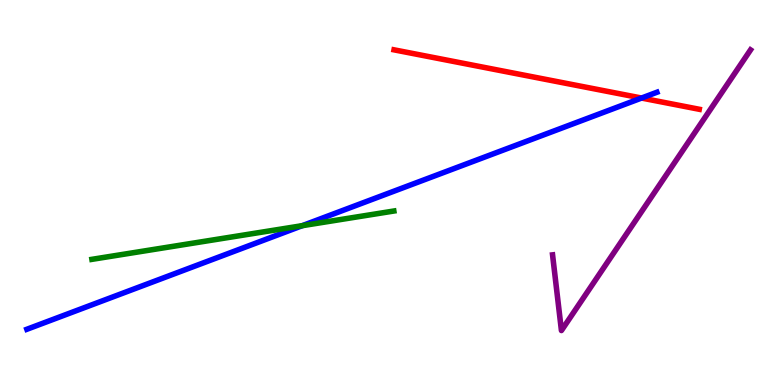[{'lines': ['blue', 'red'], 'intersections': [{'x': 8.28, 'y': 7.45}]}, {'lines': ['green', 'red'], 'intersections': []}, {'lines': ['purple', 'red'], 'intersections': []}, {'lines': ['blue', 'green'], 'intersections': [{'x': 3.9, 'y': 4.14}]}, {'lines': ['blue', 'purple'], 'intersections': []}, {'lines': ['green', 'purple'], 'intersections': []}]